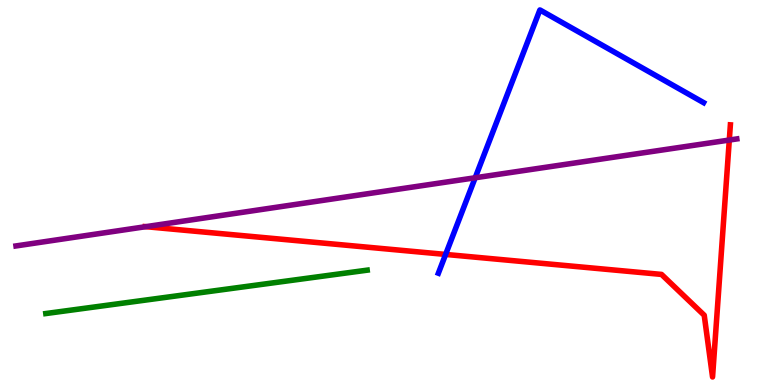[{'lines': ['blue', 'red'], 'intersections': [{'x': 5.75, 'y': 3.39}]}, {'lines': ['green', 'red'], 'intersections': []}, {'lines': ['purple', 'red'], 'intersections': [{'x': 1.88, 'y': 4.11}, {'x': 9.41, 'y': 6.36}]}, {'lines': ['blue', 'green'], 'intersections': []}, {'lines': ['blue', 'purple'], 'intersections': [{'x': 6.13, 'y': 5.38}]}, {'lines': ['green', 'purple'], 'intersections': []}]